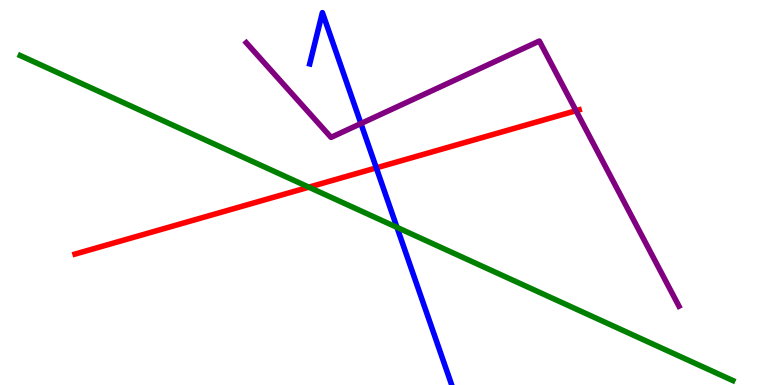[{'lines': ['blue', 'red'], 'intersections': [{'x': 4.86, 'y': 5.64}]}, {'lines': ['green', 'red'], 'intersections': [{'x': 3.99, 'y': 5.14}]}, {'lines': ['purple', 'red'], 'intersections': [{'x': 7.43, 'y': 7.12}]}, {'lines': ['blue', 'green'], 'intersections': [{'x': 5.12, 'y': 4.09}]}, {'lines': ['blue', 'purple'], 'intersections': [{'x': 4.66, 'y': 6.79}]}, {'lines': ['green', 'purple'], 'intersections': []}]